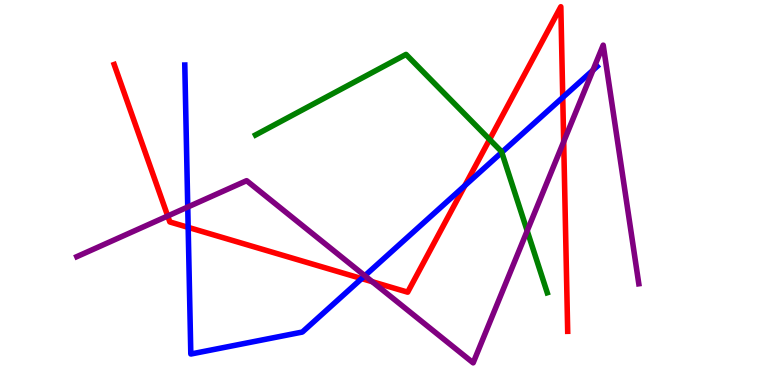[{'lines': ['blue', 'red'], 'intersections': [{'x': 2.43, 'y': 4.09}, {'x': 4.67, 'y': 2.76}, {'x': 6.0, 'y': 5.18}, {'x': 7.26, 'y': 7.47}]}, {'lines': ['green', 'red'], 'intersections': [{'x': 6.32, 'y': 6.38}]}, {'lines': ['purple', 'red'], 'intersections': [{'x': 2.16, 'y': 4.39}, {'x': 4.8, 'y': 2.68}, {'x': 7.27, 'y': 6.32}]}, {'lines': ['blue', 'green'], 'intersections': [{'x': 6.47, 'y': 6.04}]}, {'lines': ['blue', 'purple'], 'intersections': [{'x': 2.42, 'y': 4.62}, {'x': 4.71, 'y': 2.84}, {'x': 7.65, 'y': 8.18}]}, {'lines': ['green', 'purple'], 'intersections': [{'x': 6.8, 'y': 4.0}]}]